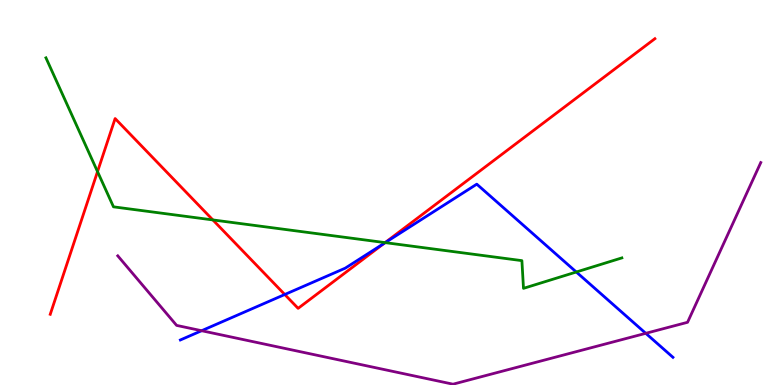[{'lines': ['blue', 'red'], 'intersections': [{'x': 3.67, 'y': 2.35}, {'x': 4.96, 'y': 3.68}]}, {'lines': ['green', 'red'], 'intersections': [{'x': 1.26, 'y': 5.54}, {'x': 2.75, 'y': 4.29}, {'x': 4.97, 'y': 3.7}]}, {'lines': ['purple', 'red'], 'intersections': []}, {'lines': ['blue', 'green'], 'intersections': [{'x': 4.97, 'y': 3.7}, {'x': 7.44, 'y': 2.93}]}, {'lines': ['blue', 'purple'], 'intersections': [{'x': 2.6, 'y': 1.41}, {'x': 8.33, 'y': 1.34}]}, {'lines': ['green', 'purple'], 'intersections': []}]